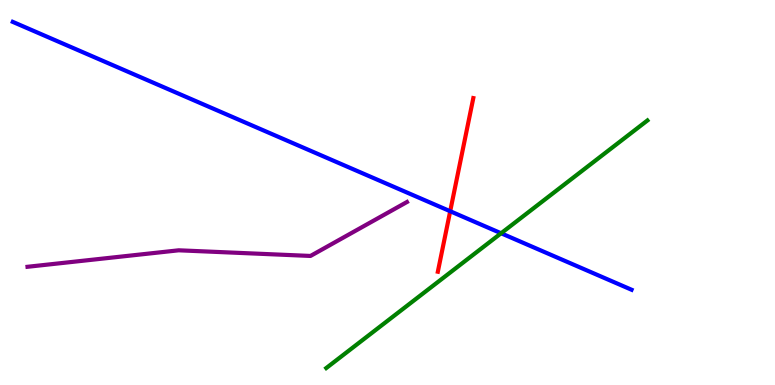[{'lines': ['blue', 'red'], 'intersections': [{'x': 5.81, 'y': 4.51}]}, {'lines': ['green', 'red'], 'intersections': []}, {'lines': ['purple', 'red'], 'intersections': []}, {'lines': ['blue', 'green'], 'intersections': [{'x': 6.47, 'y': 3.94}]}, {'lines': ['blue', 'purple'], 'intersections': []}, {'lines': ['green', 'purple'], 'intersections': []}]